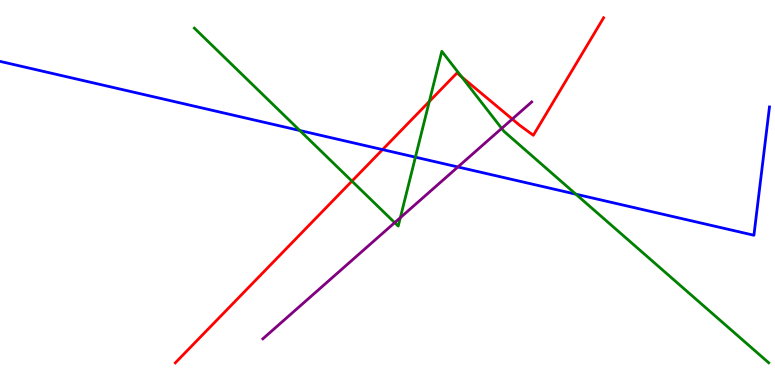[{'lines': ['blue', 'red'], 'intersections': [{'x': 4.94, 'y': 6.11}]}, {'lines': ['green', 'red'], 'intersections': [{'x': 4.54, 'y': 5.3}, {'x': 5.54, 'y': 7.36}, {'x': 5.96, 'y': 8.0}]}, {'lines': ['purple', 'red'], 'intersections': [{'x': 6.61, 'y': 6.91}]}, {'lines': ['blue', 'green'], 'intersections': [{'x': 3.87, 'y': 6.61}, {'x': 5.36, 'y': 5.92}, {'x': 7.43, 'y': 4.96}]}, {'lines': ['blue', 'purple'], 'intersections': [{'x': 5.91, 'y': 5.66}]}, {'lines': ['green', 'purple'], 'intersections': [{'x': 5.09, 'y': 4.22}, {'x': 5.17, 'y': 4.35}, {'x': 6.47, 'y': 6.67}]}]